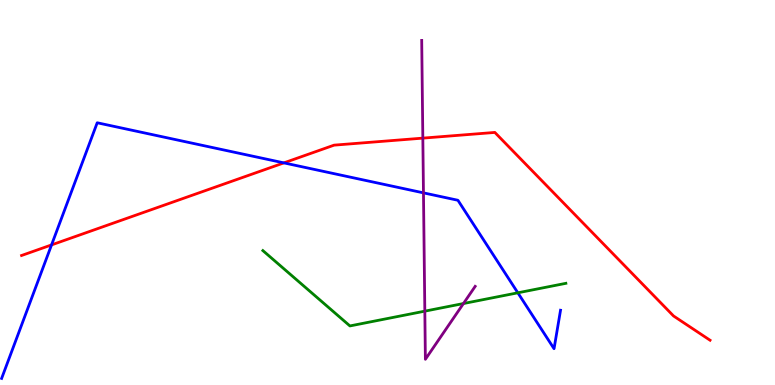[{'lines': ['blue', 'red'], 'intersections': [{'x': 0.665, 'y': 3.64}, {'x': 3.66, 'y': 5.77}]}, {'lines': ['green', 'red'], 'intersections': []}, {'lines': ['purple', 'red'], 'intersections': [{'x': 5.46, 'y': 6.41}]}, {'lines': ['blue', 'green'], 'intersections': [{'x': 6.68, 'y': 2.39}]}, {'lines': ['blue', 'purple'], 'intersections': [{'x': 5.46, 'y': 4.99}]}, {'lines': ['green', 'purple'], 'intersections': [{'x': 5.48, 'y': 1.92}, {'x': 5.98, 'y': 2.12}]}]